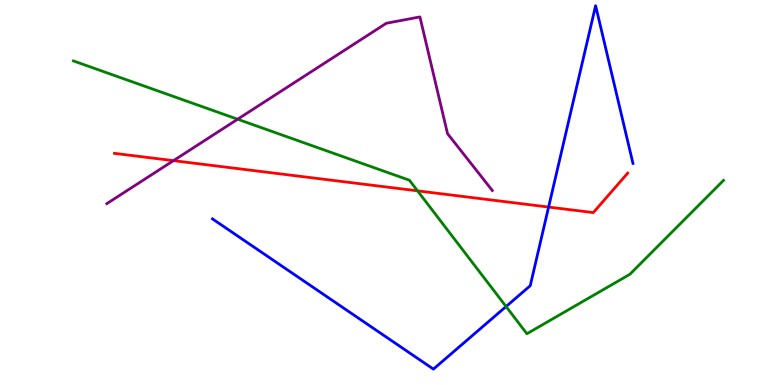[{'lines': ['blue', 'red'], 'intersections': [{'x': 7.08, 'y': 4.62}]}, {'lines': ['green', 'red'], 'intersections': [{'x': 5.39, 'y': 5.04}]}, {'lines': ['purple', 'red'], 'intersections': [{'x': 2.24, 'y': 5.83}]}, {'lines': ['blue', 'green'], 'intersections': [{'x': 6.53, 'y': 2.04}]}, {'lines': ['blue', 'purple'], 'intersections': []}, {'lines': ['green', 'purple'], 'intersections': [{'x': 3.07, 'y': 6.9}]}]